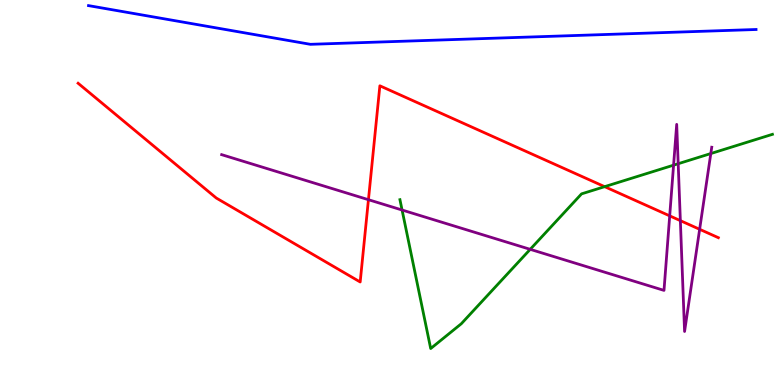[{'lines': ['blue', 'red'], 'intersections': []}, {'lines': ['green', 'red'], 'intersections': [{'x': 7.8, 'y': 5.15}]}, {'lines': ['purple', 'red'], 'intersections': [{'x': 4.75, 'y': 4.81}, {'x': 8.64, 'y': 4.39}, {'x': 8.78, 'y': 4.27}, {'x': 9.03, 'y': 4.04}]}, {'lines': ['blue', 'green'], 'intersections': []}, {'lines': ['blue', 'purple'], 'intersections': []}, {'lines': ['green', 'purple'], 'intersections': [{'x': 5.19, 'y': 4.55}, {'x': 6.84, 'y': 3.52}, {'x': 8.69, 'y': 5.71}, {'x': 8.75, 'y': 5.75}, {'x': 9.17, 'y': 6.01}]}]